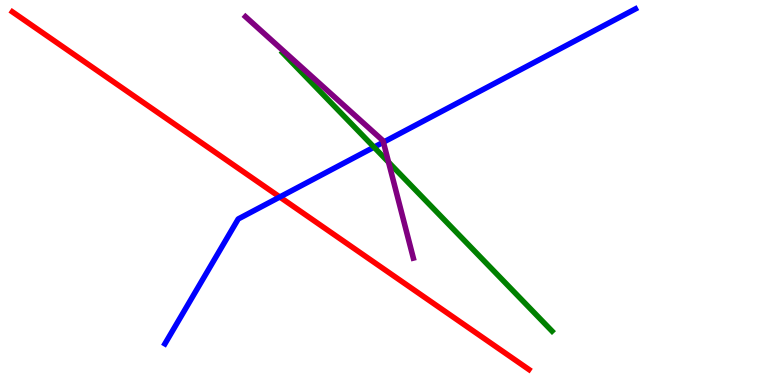[{'lines': ['blue', 'red'], 'intersections': [{'x': 3.61, 'y': 4.88}]}, {'lines': ['green', 'red'], 'intersections': []}, {'lines': ['purple', 'red'], 'intersections': []}, {'lines': ['blue', 'green'], 'intersections': [{'x': 4.83, 'y': 6.18}]}, {'lines': ['blue', 'purple'], 'intersections': [{'x': 4.95, 'y': 6.31}]}, {'lines': ['green', 'purple'], 'intersections': [{'x': 5.01, 'y': 5.79}]}]